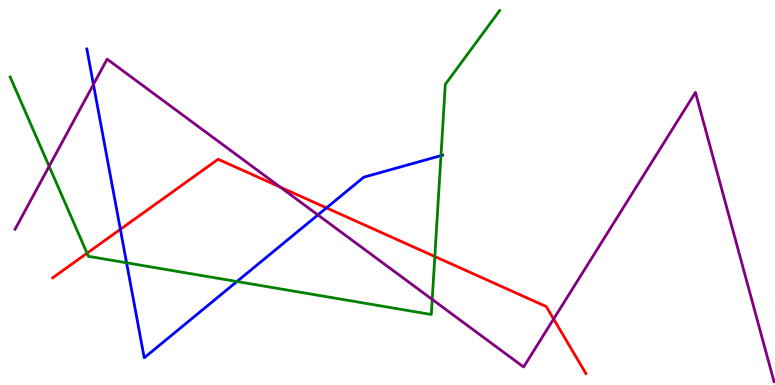[{'lines': ['blue', 'red'], 'intersections': [{'x': 1.55, 'y': 4.04}, {'x': 4.21, 'y': 4.6}]}, {'lines': ['green', 'red'], 'intersections': [{'x': 1.12, 'y': 3.42}, {'x': 5.61, 'y': 3.34}]}, {'lines': ['purple', 'red'], 'intersections': [{'x': 3.62, 'y': 5.14}, {'x': 7.14, 'y': 1.71}]}, {'lines': ['blue', 'green'], 'intersections': [{'x': 1.63, 'y': 3.17}, {'x': 3.06, 'y': 2.69}, {'x': 5.69, 'y': 5.96}]}, {'lines': ['blue', 'purple'], 'intersections': [{'x': 1.21, 'y': 7.81}, {'x': 4.1, 'y': 4.42}]}, {'lines': ['green', 'purple'], 'intersections': [{'x': 0.634, 'y': 5.68}, {'x': 5.58, 'y': 2.22}]}]